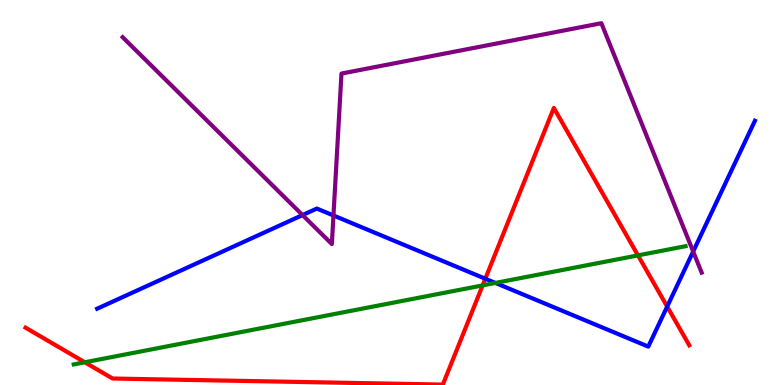[{'lines': ['blue', 'red'], 'intersections': [{'x': 6.26, 'y': 2.76}, {'x': 8.61, 'y': 2.04}]}, {'lines': ['green', 'red'], 'intersections': [{'x': 1.09, 'y': 0.59}, {'x': 6.23, 'y': 2.59}, {'x': 8.23, 'y': 3.37}]}, {'lines': ['purple', 'red'], 'intersections': []}, {'lines': ['blue', 'green'], 'intersections': [{'x': 6.39, 'y': 2.65}]}, {'lines': ['blue', 'purple'], 'intersections': [{'x': 3.9, 'y': 4.41}, {'x': 4.3, 'y': 4.4}, {'x': 8.94, 'y': 3.47}]}, {'lines': ['green', 'purple'], 'intersections': []}]